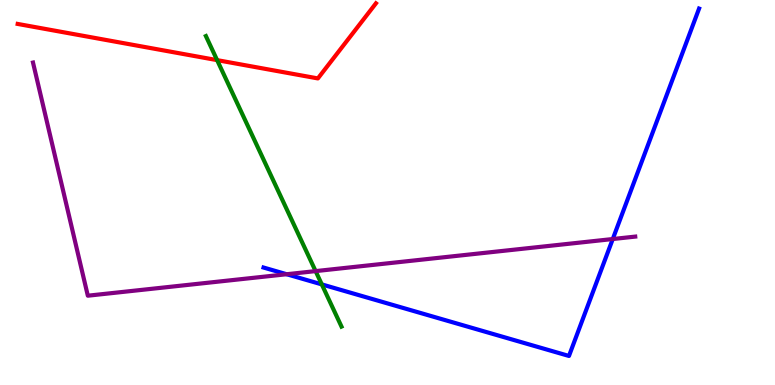[{'lines': ['blue', 'red'], 'intersections': []}, {'lines': ['green', 'red'], 'intersections': [{'x': 2.8, 'y': 8.44}]}, {'lines': ['purple', 'red'], 'intersections': []}, {'lines': ['blue', 'green'], 'intersections': [{'x': 4.15, 'y': 2.61}]}, {'lines': ['blue', 'purple'], 'intersections': [{'x': 3.7, 'y': 2.88}, {'x': 7.91, 'y': 3.79}]}, {'lines': ['green', 'purple'], 'intersections': [{'x': 4.07, 'y': 2.96}]}]